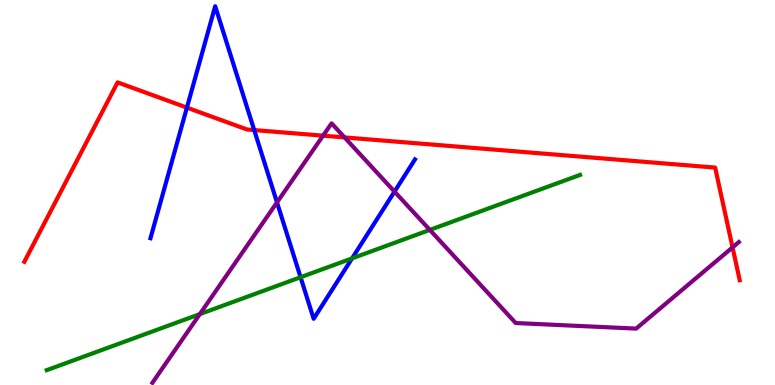[{'lines': ['blue', 'red'], 'intersections': [{'x': 2.41, 'y': 7.2}, {'x': 3.28, 'y': 6.62}]}, {'lines': ['green', 'red'], 'intersections': []}, {'lines': ['purple', 'red'], 'intersections': [{'x': 4.17, 'y': 6.48}, {'x': 4.45, 'y': 6.43}, {'x': 9.45, 'y': 3.57}]}, {'lines': ['blue', 'green'], 'intersections': [{'x': 3.88, 'y': 2.8}, {'x': 4.54, 'y': 3.29}]}, {'lines': ['blue', 'purple'], 'intersections': [{'x': 3.57, 'y': 4.74}, {'x': 5.09, 'y': 5.02}]}, {'lines': ['green', 'purple'], 'intersections': [{'x': 2.58, 'y': 1.84}, {'x': 5.55, 'y': 4.03}]}]